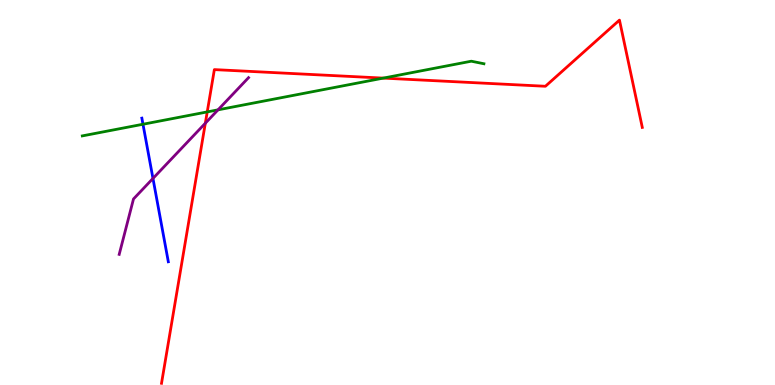[{'lines': ['blue', 'red'], 'intersections': []}, {'lines': ['green', 'red'], 'intersections': [{'x': 2.67, 'y': 7.09}, {'x': 4.95, 'y': 7.97}]}, {'lines': ['purple', 'red'], 'intersections': [{'x': 2.65, 'y': 6.8}]}, {'lines': ['blue', 'green'], 'intersections': [{'x': 1.84, 'y': 6.77}]}, {'lines': ['blue', 'purple'], 'intersections': [{'x': 1.97, 'y': 5.37}]}, {'lines': ['green', 'purple'], 'intersections': [{'x': 2.81, 'y': 7.15}]}]